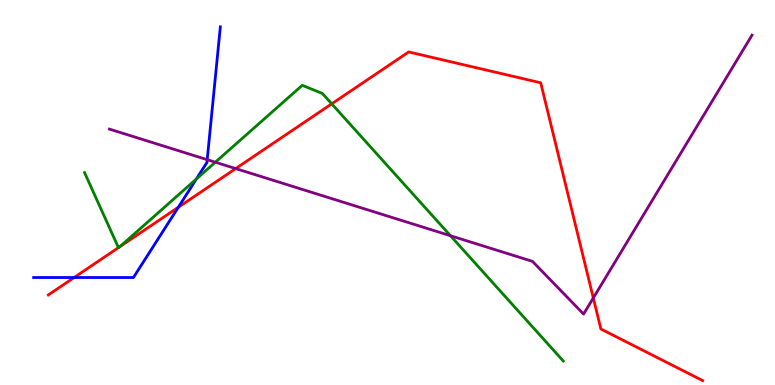[{'lines': ['blue', 'red'], 'intersections': [{'x': 0.956, 'y': 2.79}, {'x': 2.3, 'y': 4.62}]}, {'lines': ['green', 'red'], 'intersections': [{'x': 1.53, 'y': 3.57}, {'x': 1.55, 'y': 3.59}, {'x': 4.28, 'y': 7.3}]}, {'lines': ['purple', 'red'], 'intersections': [{'x': 3.04, 'y': 5.62}, {'x': 7.66, 'y': 2.26}]}, {'lines': ['blue', 'green'], 'intersections': [{'x': 2.53, 'y': 5.35}]}, {'lines': ['blue', 'purple'], 'intersections': [{'x': 2.67, 'y': 5.85}]}, {'lines': ['green', 'purple'], 'intersections': [{'x': 2.78, 'y': 5.79}, {'x': 5.81, 'y': 3.88}]}]